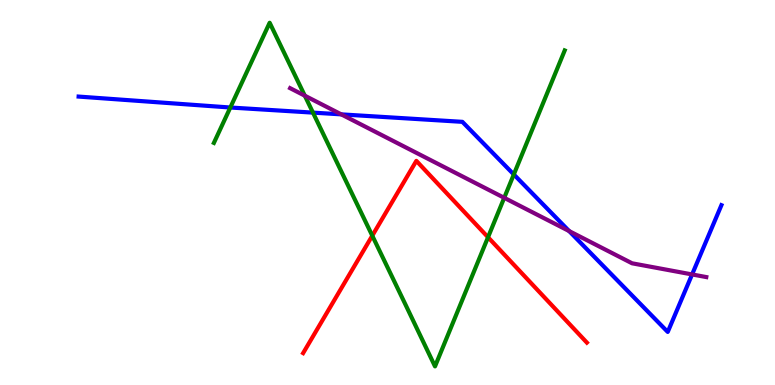[{'lines': ['blue', 'red'], 'intersections': []}, {'lines': ['green', 'red'], 'intersections': [{'x': 4.8, 'y': 3.88}, {'x': 6.3, 'y': 3.84}]}, {'lines': ['purple', 'red'], 'intersections': []}, {'lines': ['blue', 'green'], 'intersections': [{'x': 2.97, 'y': 7.21}, {'x': 4.04, 'y': 7.07}, {'x': 6.63, 'y': 5.47}]}, {'lines': ['blue', 'purple'], 'intersections': [{'x': 4.4, 'y': 7.03}, {'x': 7.34, 'y': 4.0}, {'x': 8.93, 'y': 2.87}]}, {'lines': ['green', 'purple'], 'intersections': [{'x': 3.93, 'y': 7.51}, {'x': 6.51, 'y': 4.86}]}]